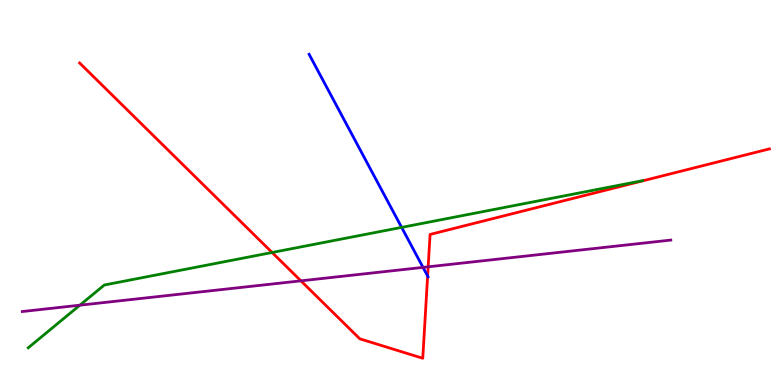[{'lines': ['blue', 'red'], 'intersections': [{'x': 5.52, 'y': 2.83}]}, {'lines': ['green', 'red'], 'intersections': [{'x': 3.51, 'y': 3.44}]}, {'lines': ['purple', 'red'], 'intersections': [{'x': 3.88, 'y': 2.71}, {'x': 5.52, 'y': 3.07}]}, {'lines': ['blue', 'green'], 'intersections': [{'x': 5.18, 'y': 4.09}]}, {'lines': ['blue', 'purple'], 'intersections': [{'x': 5.46, 'y': 3.05}]}, {'lines': ['green', 'purple'], 'intersections': [{'x': 1.03, 'y': 2.07}]}]